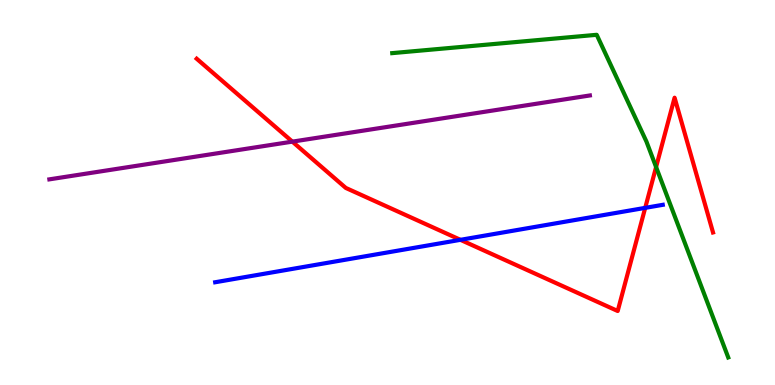[{'lines': ['blue', 'red'], 'intersections': [{'x': 5.94, 'y': 3.77}, {'x': 8.33, 'y': 4.6}]}, {'lines': ['green', 'red'], 'intersections': [{'x': 8.47, 'y': 5.66}]}, {'lines': ['purple', 'red'], 'intersections': [{'x': 3.77, 'y': 6.32}]}, {'lines': ['blue', 'green'], 'intersections': []}, {'lines': ['blue', 'purple'], 'intersections': []}, {'lines': ['green', 'purple'], 'intersections': []}]